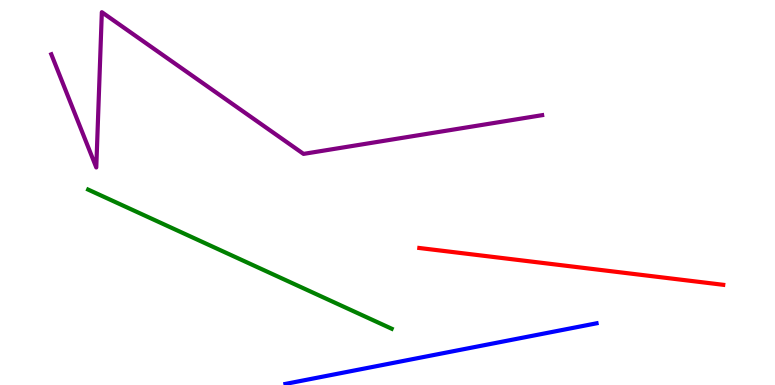[{'lines': ['blue', 'red'], 'intersections': []}, {'lines': ['green', 'red'], 'intersections': []}, {'lines': ['purple', 'red'], 'intersections': []}, {'lines': ['blue', 'green'], 'intersections': []}, {'lines': ['blue', 'purple'], 'intersections': []}, {'lines': ['green', 'purple'], 'intersections': []}]